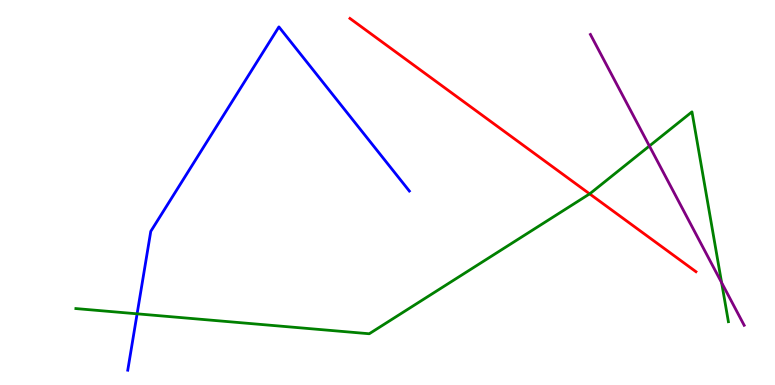[{'lines': ['blue', 'red'], 'intersections': []}, {'lines': ['green', 'red'], 'intersections': [{'x': 7.61, 'y': 4.96}]}, {'lines': ['purple', 'red'], 'intersections': []}, {'lines': ['blue', 'green'], 'intersections': [{'x': 1.77, 'y': 1.85}]}, {'lines': ['blue', 'purple'], 'intersections': []}, {'lines': ['green', 'purple'], 'intersections': [{'x': 8.38, 'y': 6.21}, {'x': 9.31, 'y': 2.66}]}]